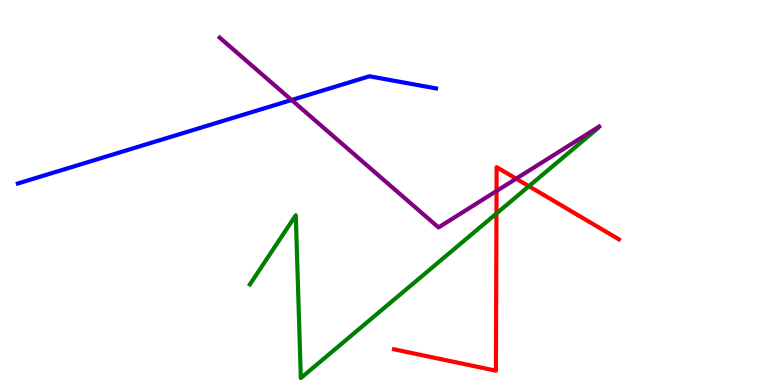[{'lines': ['blue', 'red'], 'intersections': []}, {'lines': ['green', 'red'], 'intersections': [{'x': 6.41, 'y': 4.45}, {'x': 6.82, 'y': 5.16}]}, {'lines': ['purple', 'red'], 'intersections': [{'x': 6.41, 'y': 5.04}, {'x': 6.66, 'y': 5.36}]}, {'lines': ['blue', 'green'], 'intersections': []}, {'lines': ['blue', 'purple'], 'intersections': [{'x': 3.76, 'y': 7.4}]}, {'lines': ['green', 'purple'], 'intersections': []}]